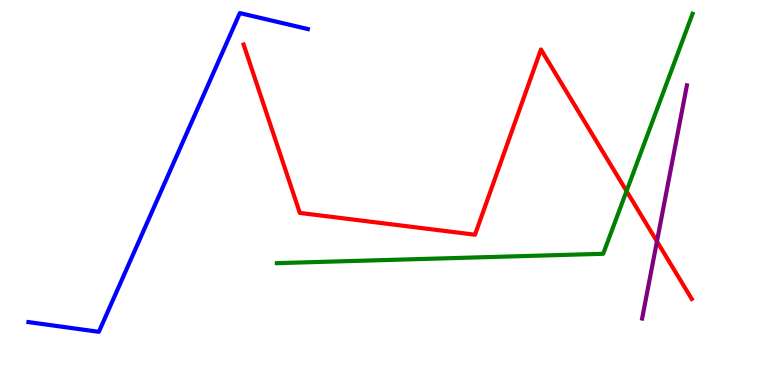[{'lines': ['blue', 'red'], 'intersections': []}, {'lines': ['green', 'red'], 'intersections': [{'x': 8.08, 'y': 5.04}]}, {'lines': ['purple', 'red'], 'intersections': [{'x': 8.48, 'y': 3.73}]}, {'lines': ['blue', 'green'], 'intersections': []}, {'lines': ['blue', 'purple'], 'intersections': []}, {'lines': ['green', 'purple'], 'intersections': []}]